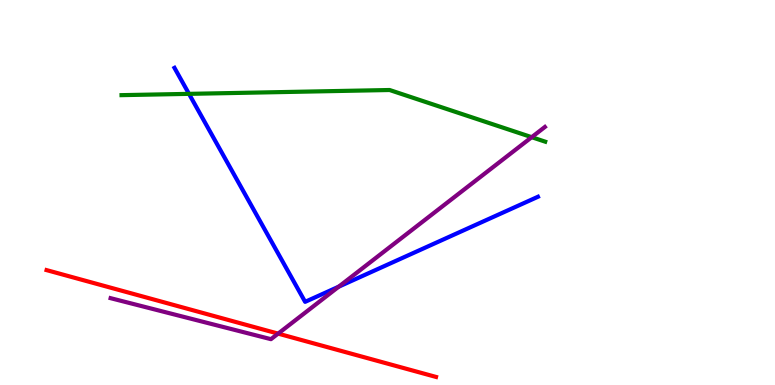[{'lines': ['blue', 'red'], 'intersections': []}, {'lines': ['green', 'red'], 'intersections': []}, {'lines': ['purple', 'red'], 'intersections': [{'x': 3.59, 'y': 1.33}]}, {'lines': ['blue', 'green'], 'intersections': [{'x': 2.44, 'y': 7.56}]}, {'lines': ['blue', 'purple'], 'intersections': [{'x': 4.37, 'y': 2.55}]}, {'lines': ['green', 'purple'], 'intersections': [{'x': 6.86, 'y': 6.44}]}]